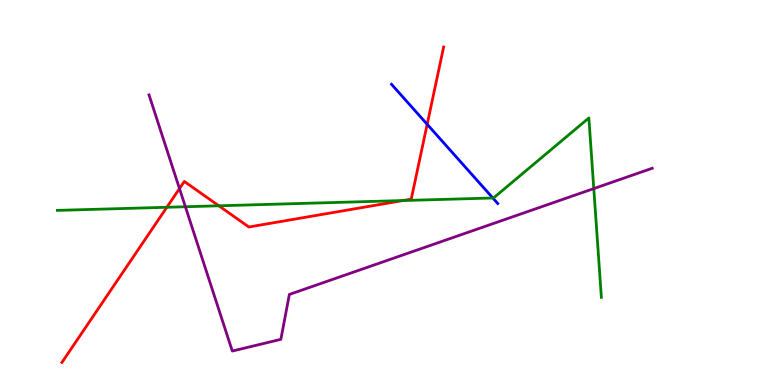[{'lines': ['blue', 'red'], 'intersections': [{'x': 5.51, 'y': 6.77}]}, {'lines': ['green', 'red'], 'intersections': [{'x': 2.15, 'y': 4.62}, {'x': 2.82, 'y': 4.65}, {'x': 5.2, 'y': 4.79}]}, {'lines': ['purple', 'red'], 'intersections': [{'x': 2.32, 'y': 5.1}]}, {'lines': ['blue', 'green'], 'intersections': [{'x': 6.36, 'y': 4.86}]}, {'lines': ['blue', 'purple'], 'intersections': []}, {'lines': ['green', 'purple'], 'intersections': [{'x': 2.39, 'y': 4.63}, {'x': 7.66, 'y': 5.1}]}]